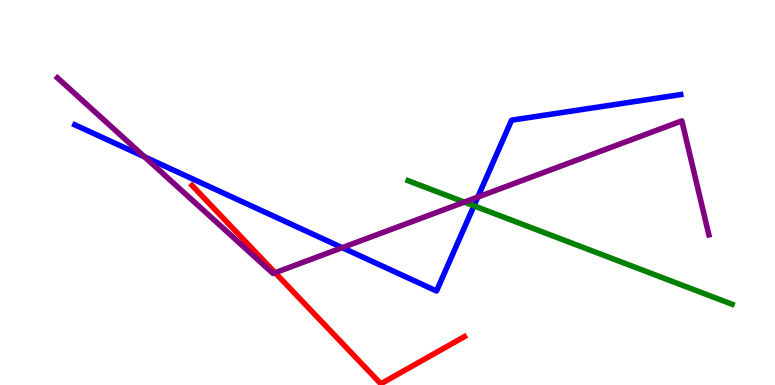[{'lines': ['blue', 'red'], 'intersections': []}, {'lines': ['green', 'red'], 'intersections': []}, {'lines': ['purple', 'red'], 'intersections': [{'x': 3.55, 'y': 2.92}]}, {'lines': ['blue', 'green'], 'intersections': [{'x': 6.12, 'y': 4.65}]}, {'lines': ['blue', 'purple'], 'intersections': [{'x': 1.86, 'y': 5.93}, {'x': 4.42, 'y': 3.57}, {'x': 6.17, 'y': 4.88}]}, {'lines': ['green', 'purple'], 'intersections': [{'x': 5.99, 'y': 4.75}]}]